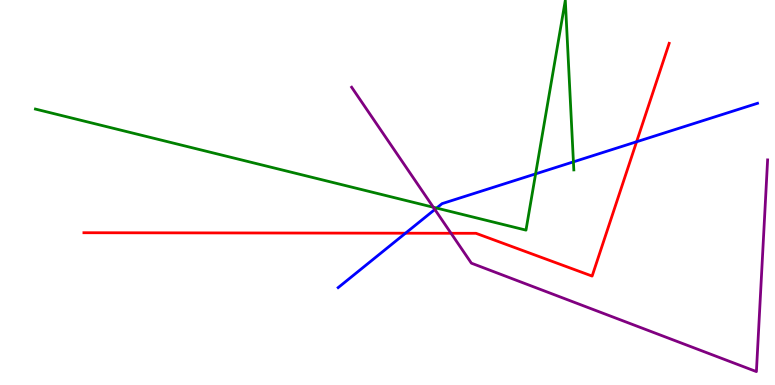[{'lines': ['blue', 'red'], 'intersections': [{'x': 5.23, 'y': 3.94}, {'x': 8.21, 'y': 6.32}]}, {'lines': ['green', 'red'], 'intersections': []}, {'lines': ['purple', 'red'], 'intersections': [{'x': 5.82, 'y': 3.94}]}, {'lines': ['blue', 'green'], 'intersections': [{'x': 5.63, 'y': 4.6}, {'x': 6.91, 'y': 5.48}, {'x': 7.4, 'y': 5.8}]}, {'lines': ['blue', 'purple'], 'intersections': [{'x': 5.61, 'y': 4.56}]}, {'lines': ['green', 'purple'], 'intersections': [{'x': 5.59, 'y': 4.62}]}]